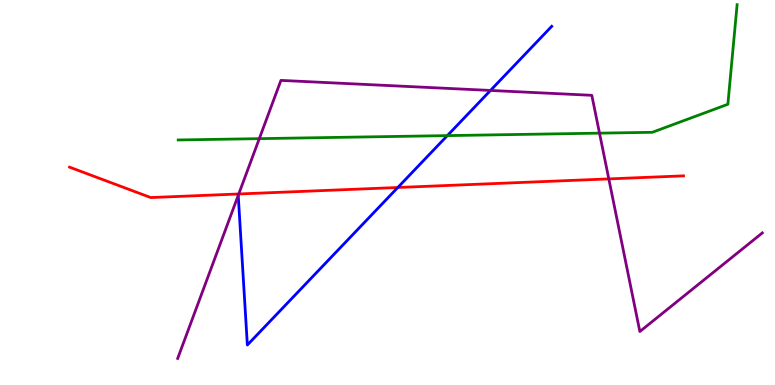[{'lines': ['blue', 'red'], 'intersections': [{'x': 5.13, 'y': 5.13}]}, {'lines': ['green', 'red'], 'intersections': []}, {'lines': ['purple', 'red'], 'intersections': [{'x': 3.08, 'y': 4.96}, {'x': 7.86, 'y': 5.35}]}, {'lines': ['blue', 'green'], 'intersections': [{'x': 5.77, 'y': 6.48}]}, {'lines': ['blue', 'purple'], 'intersections': [{'x': 3.07, 'y': 4.93}, {'x': 6.33, 'y': 7.65}]}, {'lines': ['green', 'purple'], 'intersections': [{'x': 3.35, 'y': 6.4}, {'x': 7.74, 'y': 6.54}]}]